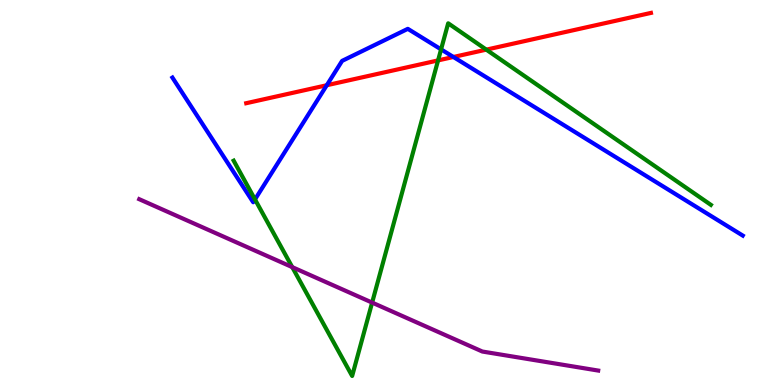[{'lines': ['blue', 'red'], 'intersections': [{'x': 4.22, 'y': 7.79}, {'x': 5.85, 'y': 8.52}]}, {'lines': ['green', 'red'], 'intersections': [{'x': 5.65, 'y': 8.43}, {'x': 6.27, 'y': 8.71}]}, {'lines': ['purple', 'red'], 'intersections': []}, {'lines': ['blue', 'green'], 'intersections': [{'x': 3.29, 'y': 4.82}, {'x': 5.69, 'y': 8.72}]}, {'lines': ['blue', 'purple'], 'intersections': []}, {'lines': ['green', 'purple'], 'intersections': [{'x': 3.77, 'y': 3.06}, {'x': 4.8, 'y': 2.14}]}]